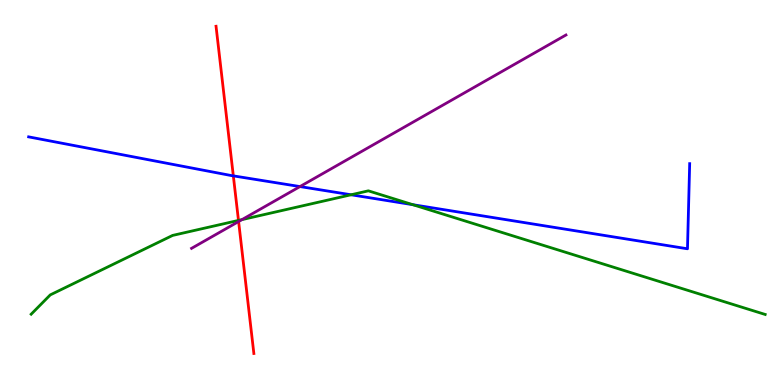[{'lines': ['blue', 'red'], 'intersections': [{'x': 3.01, 'y': 5.43}]}, {'lines': ['green', 'red'], 'intersections': [{'x': 3.08, 'y': 4.27}]}, {'lines': ['purple', 'red'], 'intersections': [{'x': 3.08, 'y': 4.25}]}, {'lines': ['blue', 'green'], 'intersections': [{'x': 4.53, 'y': 4.94}, {'x': 5.33, 'y': 4.68}]}, {'lines': ['blue', 'purple'], 'intersections': [{'x': 3.87, 'y': 5.15}]}, {'lines': ['green', 'purple'], 'intersections': [{'x': 3.12, 'y': 4.3}]}]